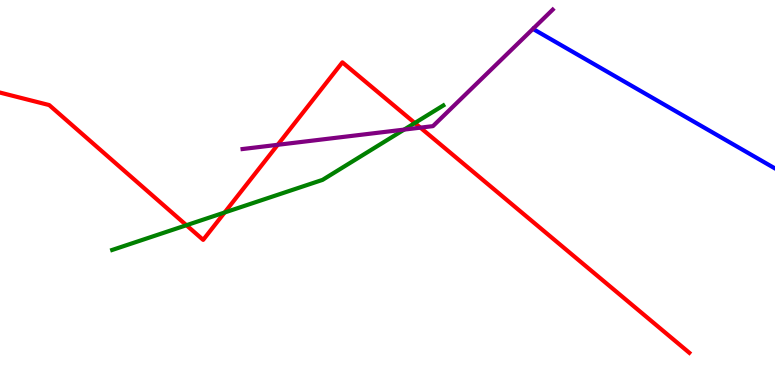[{'lines': ['blue', 'red'], 'intersections': []}, {'lines': ['green', 'red'], 'intersections': [{'x': 2.41, 'y': 4.15}, {'x': 2.9, 'y': 4.48}, {'x': 5.35, 'y': 6.81}]}, {'lines': ['purple', 'red'], 'intersections': [{'x': 3.58, 'y': 6.24}, {'x': 5.42, 'y': 6.68}]}, {'lines': ['blue', 'green'], 'intersections': []}, {'lines': ['blue', 'purple'], 'intersections': []}, {'lines': ['green', 'purple'], 'intersections': [{'x': 5.21, 'y': 6.63}]}]